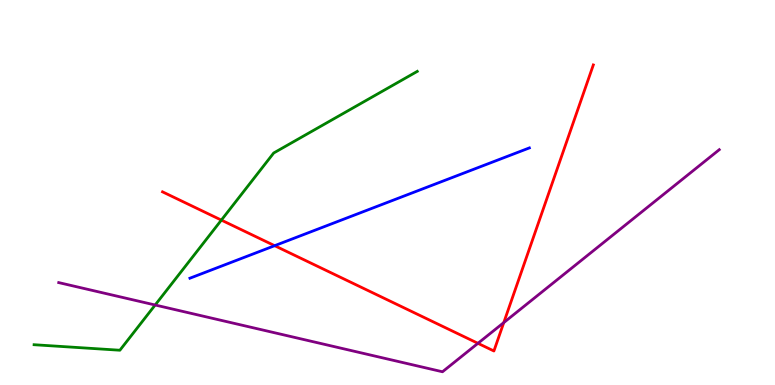[{'lines': ['blue', 'red'], 'intersections': [{'x': 3.54, 'y': 3.62}]}, {'lines': ['green', 'red'], 'intersections': [{'x': 2.86, 'y': 4.28}]}, {'lines': ['purple', 'red'], 'intersections': [{'x': 6.17, 'y': 1.08}, {'x': 6.5, 'y': 1.62}]}, {'lines': ['blue', 'green'], 'intersections': []}, {'lines': ['blue', 'purple'], 'intersections': []}, {'lines': ['green', 'purple'], 'intersections': [{'x': 2.0, 'y': 2.08}]}]